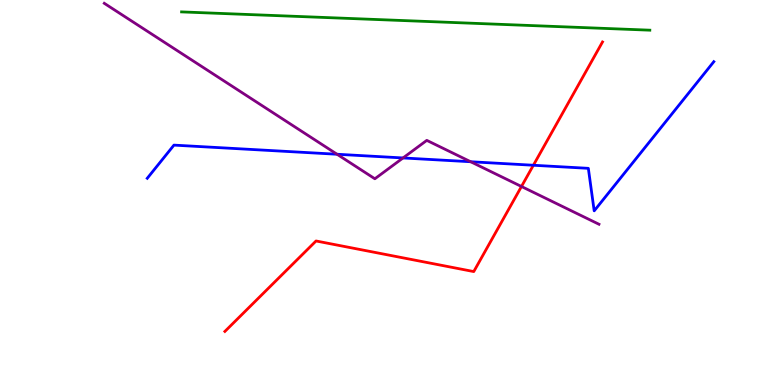[{'lines': ['blue', 'red'], 'intersections': [{'x': 6.88, 'y': 5.71}]}, {'lines': ['green', 'red'], 'intersections': []}, {'lines': ['purple', 'red'], 'intersections': [{'x': 6.73, 'y': 5.16}]}, {'lines': ['blue', 'green'], 'intersections': []}, {'lines': ['blue', 'purple'], 'intersections': [{'x': 4.35, 'y': 5.99}, {'x': 5.2, 'y': 5.9}, {'x': 6.07, 'y': 5.8}]}, {'lines': ['green', 'purple'], 'intersections': []}]